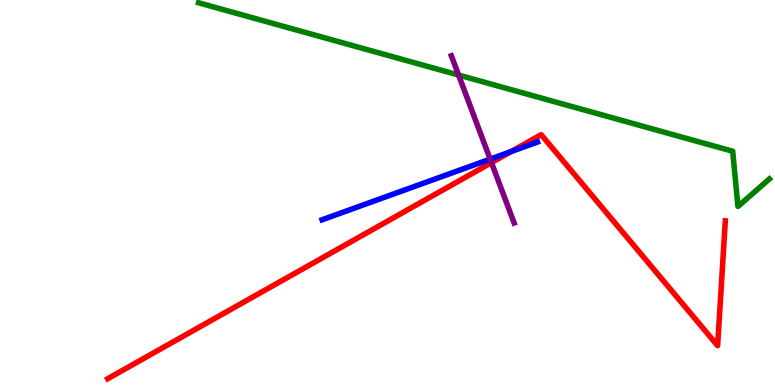[{'lines': ['blue', 'red'], 'intersections': [{'x': 6.59, 'y': 6.06}]}, {'lines': ['green', 'red'], 'intersections': []}, {'lines': ['purple', 'red'], 'intersections': [{'x': 6.34, 'y': 5.78}]}, {'lines': ['blue', 'green'], 'intersections': []}, {'lines': ['blue', 'purple'], 'intersections': [{'x': 6.32, 'y': 5.87}]}, {'lines': ['green', 'purple'], 'intersections': [{'x': 5.92, 'y': 8.05}]}]